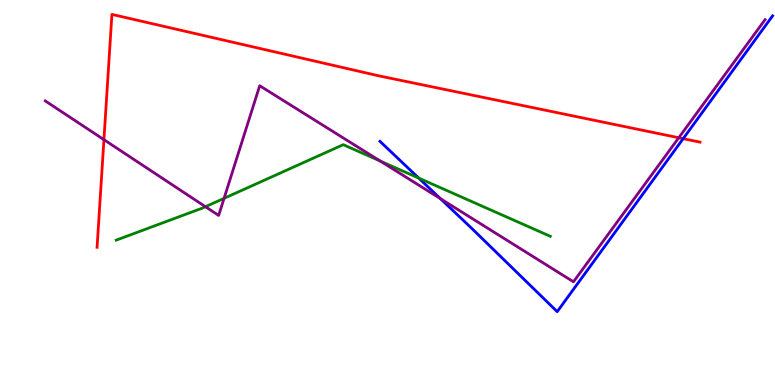[{'lines': ['blue', 'red'], 'intersections': [{'x': 8.82, 'y': 6.4}]}, {'lines': ['green', 'red'], 'intersections': []}, {'lines': ['purple', 'red'], 'intersections': [{'x': 1.34, 'y': 6.37}, {'x': 8.76, 'y': 6.42}]}, {'lines': ['blue', 'green'], 'intersections': [{'x': 5.4, 'y': 5.37}]}, {'lines': ['blue', 'purple'], 'intersections': [{'x': 5.68, 'y': 4.84}]}, {'lines': ['green', 'purple'], 'intersections': [{'x': 2.65, 'y': 4.63}, {'x': 2.89, 'y': 4.85}, {'x': 4.91, 'y': 5.82}]}]